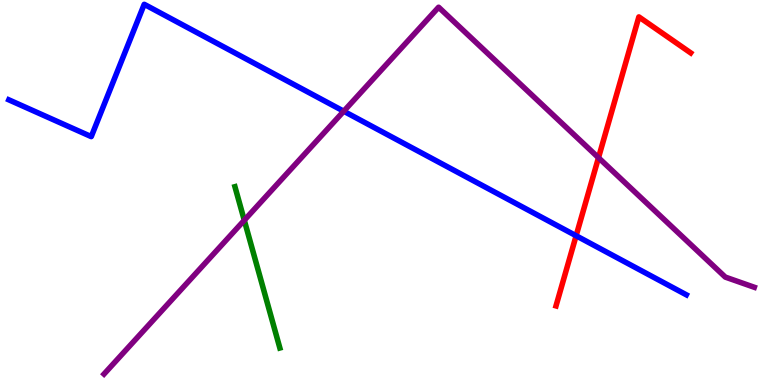[{'lines': ['blue', 'red'], 'intersections': [{'x': 7.43, 'y': 3.88}]}, {'lines': ['green', 'red'], 'intersections': []}, {'lines': ['purple', 'red'], 'intersections': [{'x': 7.72, 'y': 5.9}]}, {'lines': ['blue', 'green'], 'intersections': []}, {'lines': ['blue', 'purple'], 'intersections': [{'x': 4.44, 'y': 7.11}]}, {'lines': ['green', 'purple'], 'intersections': [{'x': 3.15, 'y': 4.28}]}]